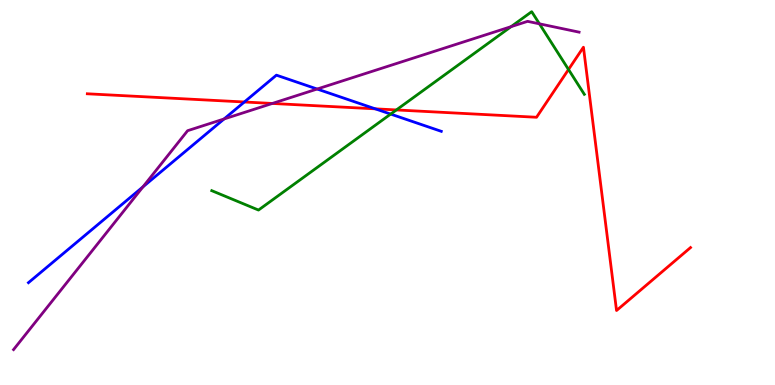[{'lines': ['blue', 'red'], 'intersections': [{'x': 3.15, 'y': 7.35}, {'x': 4.84, 'y': 7.17}]}, {'lines': ['green', 'red'], 'intersections': [{'x': 5.11, 'y': 7.14}, {'x': 7.34, 'y': 8.19}]}, {'lines': ['purple', 'red'], 'intersections': [{'x': 3.51, 'y': 7.31}]}, {'lines': ['blue', 'green'], 'intersections': [{'x': 5.04, 'y': 7.04}]}, {'lines': ['blue', 'purple'], 'intersections': [{'x': 1.84, 'y': 5.15}, {'x': 2.89, 'y': 6.91}, {'x': 4.09, 'y': 7.69}]}, {'lines': ['green', 'purple'], 'intersections': [{'x': 6.59, 'y': 9.31}, {'x': 6.96, 'y': 9.38}]}]